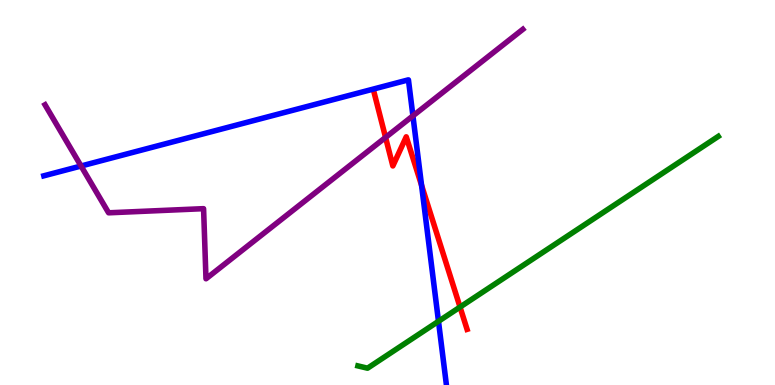[{'lines': ['blue', 'red'], 'intersections': [{'x': 5.44, 'y': 5.19}]}, {'lines': ['green', 'red'], 'intersections': [{'x': 5.94, 'y': 2.02}]}, {'lines': ['purple', 'red'], 'intersections': [{'x': 4.97, 'y': 6.43}]}, {'lines': ['blue', 'green'], 'intersections': [{'x': 5.66, 'y': 1.65}]}, {'lines': ['blue', 'purple'], 'intersections': [{'x': 1.05, 'y': 5.69}, {'x': 5.33, 'y': 6.99}]}, {'lines': ['green', 'purple'], 'intersections': []}]